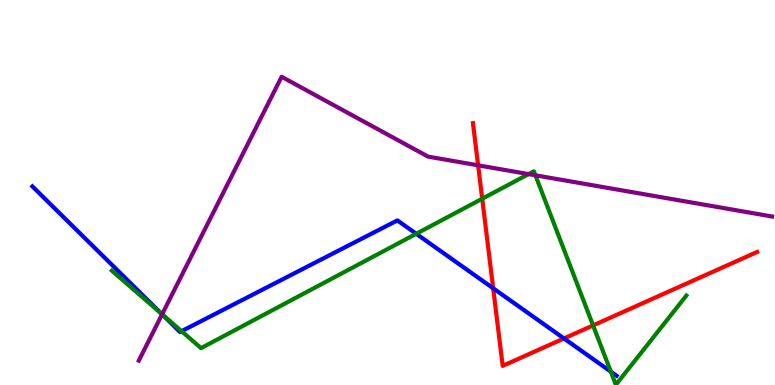[{'lines': ['blue', 'red'], 'intersections': [{'x': 6.36, 'y': 2.51}, {'x': 7.28, 'y': 1.21}]}, {'lines': ['green', 'red'], 'intersections': [{'x': 6.22, 'y': 4.84}, {'x': 7.65, 'y': 1.55}]}, {'lines': ['purple', 'red'], 'intersections': [{'x': 6.17, 'y': 5.71}]}, {'lines': ['blue', 'green'], 'intersections': [{'x': 2.09, 'y': 1.84}, {'x': 2.34, 'y': 1.4}, {'x': 5.37, 'y': 3.93}, {'x': 7.88, 'y': 0.347}]}, {'lines': ['blue', 'purple'], 'intersections': [{'x': 2.09, 'y': 1.84}]}, {'lines': ['green', 'purple'], 'intersections': [{'x': 2.09, 'y': 1.84}, {'x': 6.82, 'y': 5.48}, {'x': 6.91, 'y': 5.45}]}]